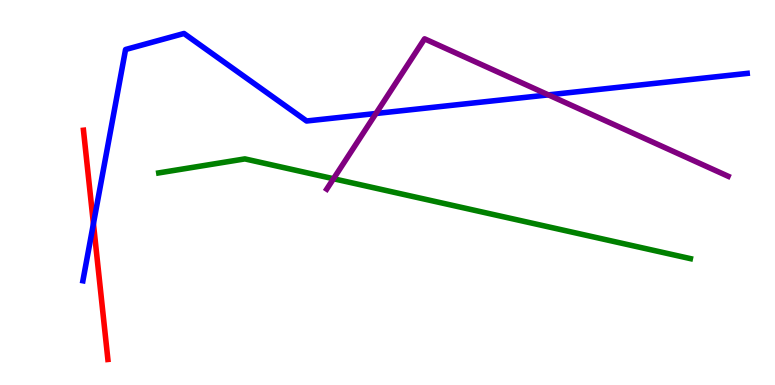[{'lines': ['blue', 'red'], 'intersections': [{'x': 1.21, 'y': 4.19}]}, {'lines': ['green', 'red'], 'intersections': []}, {'lines': ['purple', 'red'], 'intersections': []}, {'lines': ['blue', 'green'], 'intersections': []}, {'lines': ['blue', 'purple'], 'intersections': [{'x': 4.85, 'y': 7.05}, {'x': 7.08, 'y': 7.54}]}, {'lines': ['green', 'purple'], 'intersections': [{'x': 4.3, 'y': 5.36}]}]